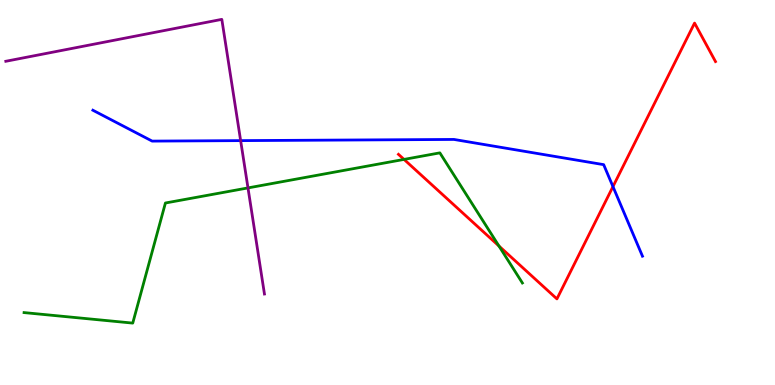[{'lines': ['blue', 'red'], 'intersections': [{'x': 7.91, 'y': 5.15}]}, {'lines': ['green', 'red'], 'intersections': [{'x': 5.21, 'y': 5.86}, {'x': 6.44, 'y': 3.61}]}, {'lines': ['purple', 'red'], 'intersections': []}, {'lines': ['blue', 'green'], 'intersections': []}, {'lines': ['blue', 'purple'], 'intersections': [{'x': 3.11, 'y': 6.35}]}, {'lines': ['green', 'purple'], 'intersections': [{'x': 3.2, 'y': 5.12}]}]